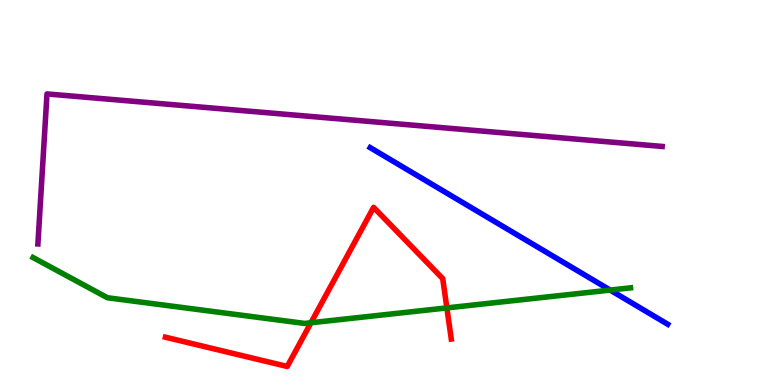[{'lines': ['blue', 'red'], 'intersections': []}, {'lines': ['green', 'red'], 'intersections': [{'x': 4.01, 'y': 1.62}, {'x': 5.77, 'y': 2.0}]}, {'lines': ['purple', 'red'], 'intersections': []}, {'lines': ['blue', 'green'], 'intersections': [{'x': 7.87, 'y': 2.47}]}, {'lines': ['blue', 'purple'], 'intersections': []}, {'lines': ['green', 'purple'], 'intersections': []}]